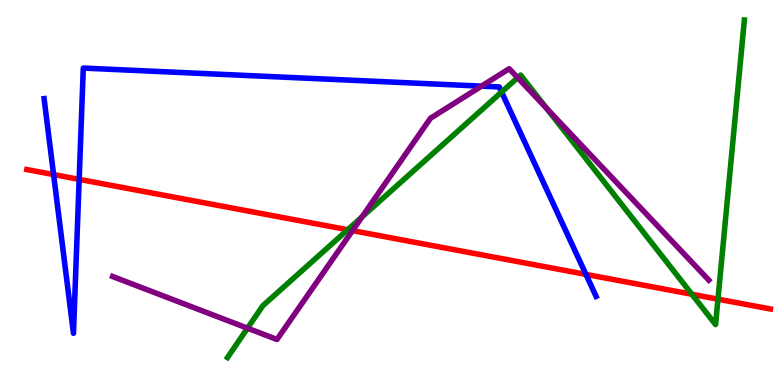[{'lines': ['blue', 'red'], 'intersections': [{'x': 0.692, 'y': 5.47}, {'x': 1.02, 'y': 5.34}, {'x': 7.56, 'y': 2.87}]}, {'lines': ['green', 'red'], 'intersections': [{'x': 4.49, 'y': 4.03}, {'x': 8.93, 'y': 2.36}, {'x': 9.26, 'y': 2.23}]}, {'lines': ['purple', 'red'], 'intersections': [{'x': 4.55, 'y': 4.01}]}, {'lines': ['blue', 'green'], 'intersections': [{'x': 6.47, 'y': 7.61}]}, {'lines': ['blue', 'purple'], 'intersections': [{'x': 6.21, 'y': 7.76}]}, {'lines': ['green', 'purple'], 'intersections': [{'x': 3.19, 'y': 1.48}, {'x': 4.67, 'y': 4.36}, {'x': 6.68, 'y': 7.98}, {'x': 7.05, 'y': 7.18}]}]